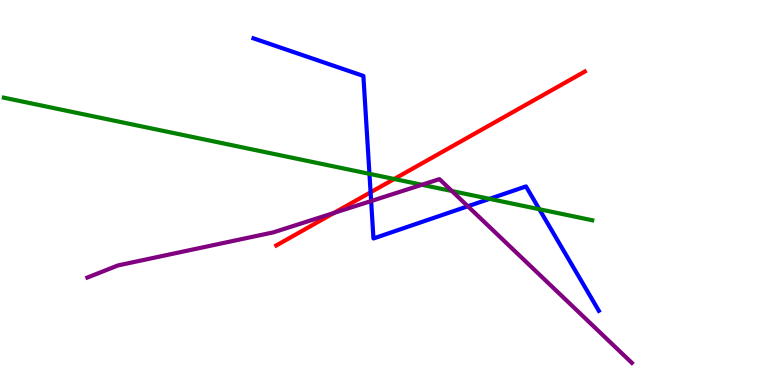[{'lines': ['blue', 'red'], 'intersections': [{'x': 4.78, 'y': 5.01}]}, {'lines': ['green', 'red'], 'intersections': [{'x': 5.09, 'y': 5.35}]}, {'lines': ['purple', 'red'], 'intersections': [{'x': 4.31, 'y': 4.47}]}, {'lines': ['blue', 'green'], 'intersections': [{'x': 4.77, 'y': 5.48}, {'x': 6.32, 'y': 4.83}, {'x': 6.96, 'y': 4.57}]}, {'lines': ['blue', 'purple'], 'intersections': [{'x': 4.79, 'y': 4.78}, {'x': 6.04, 'y': 4.64}]}, {'lines': ['green', 'purple'], 'intersections': [{'x': 5.44, 'y': 5.2}, {'x': 5.83, 'y': 5.04}]}]